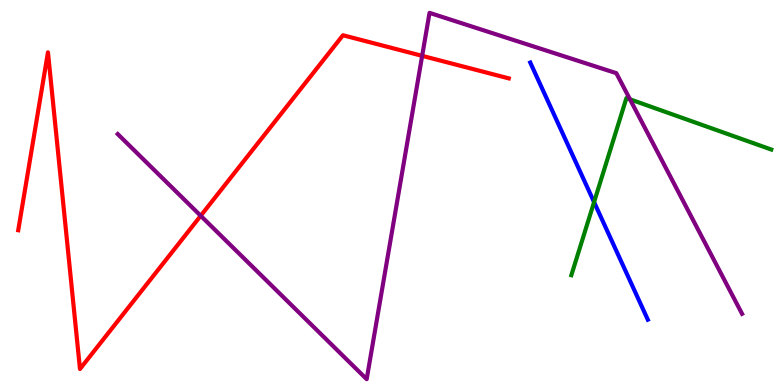[{'lines': ['blue', 'red'], 'intersections': []}, {'lines': ['green', 'red'], 'intersections': []}, {'lines': ['purple', 'red'], 'intersections': [{'x': 2.59, 'y': 4.4}, {'x': 5.45, 'y': 8.55}]}, {'lines': ['blue', 'green'], 'intersections': [{'x': 7.67, 'y': 4.75}]}, {'lines': ['blue', 'purple'], 'intersections': []}, {'lines': ['green', 'purple'], 'intersections': [{'x': 8.13, 'y': 7.42}]}]